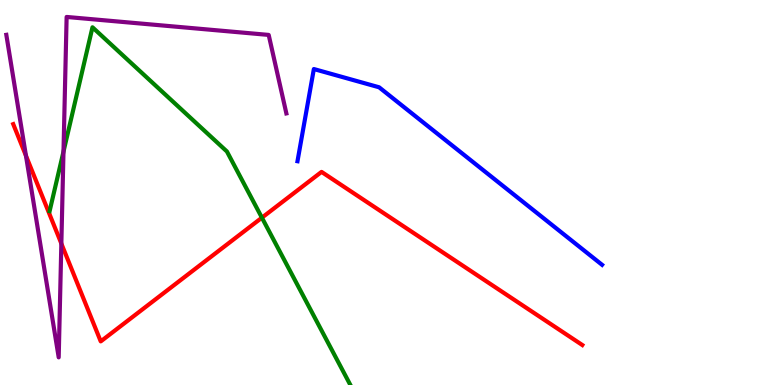[{'lines': ['blue', 'red'], 'intersections': []}, {'lines': ['green', 'red'], 'intersections': [{'x': 3.38, 'y': 4.35}]}, {'lines': ['purple', 'red'], 'intersections': [{'x': 0.335, 'y': 5.96}, {'x': 0.792, 'y': 3.67}]}, {'lines': ['blue', 'green'], 'intersections': []}, {'lines': ['blue', 'purple'], 'intersections': []}, {'lines': ['green', 'purple'], 'intersections': [{'x': 0.819, 'y': 6.06}]}]